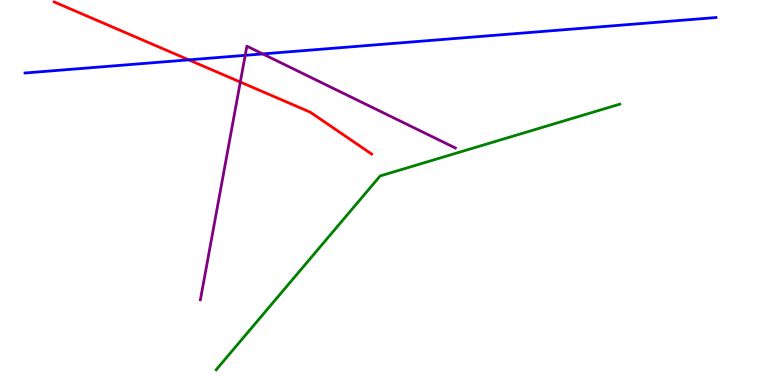[{'lines': ['blue', 'red'], 'intersections': [{'x': 2.44, 'y': 8.45}]}, {'lines': ['green', 'red'], 'intersections': []}, {'lines': ['purple', 'red'], 'intersections': [{'x': 3.1, 'y': 7.87}]}, {'lines': ['blue', 'green'], 'intersections': []}, {'lines': ['blue', 'purple'], 'intersections': [{'x': 3.16, 'y': 8.56}, {'x': 3.39, 'y': 8.6}]}, {'lines': ['green', 'purple'], 'intersections': []}]